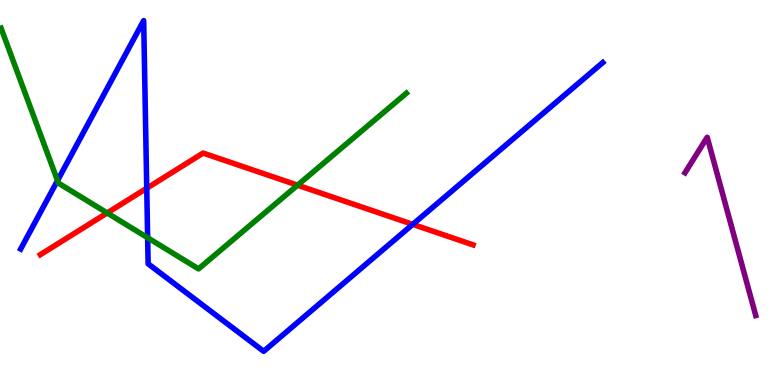[{'lines': ['blue', 'red'], 'intersections': [{'x': 1.89, 'y': 5.11}, {'x': 5.33, 'y': 4.17}]}, {'lines': ['green', 'red'], 'intersections': [{'x': 1.38, 'y': 4.47}, {'x': 3.84, 'y': 5.19}]}, {'lines': ['purple', 'red'], 'intersections': []}, {'lines': ['blue', 'green'], 'intersections': [{'x': 0.742, 'y': 5.31}, {'x': 1.91, 'y': 3.82}]}, {'lines': ['blue', 'purple'], 'intersections': []}, {'lines': ['green', 'purple'], 'intersections': []}]